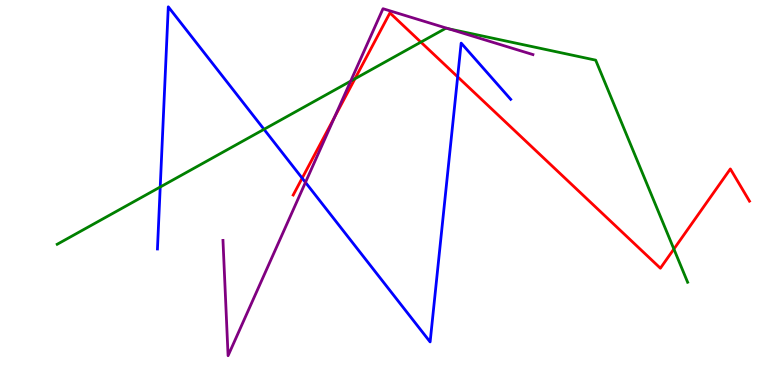[{'lines': ['blue', 'red'], 'intersections': [{'x': 3.9, 'y': 5.37}, {'x': 5.91, 'y': 8.0}]}, {'lines': ['green', 'red'], 'intersections': [{'x': 4.58, 'y': 7.95}, {'x': 5.43, 'y': 8.91}, {'x': 8.7, 'y': 3.53}]}, {'lines': ['purple', 'red'], 'intersections': [{'x': 4.32, 'y': 6.96}]}, {'lines': ['blue', 'green'], 'intersections': [{'x': 2.07, 'y': 5.14}, {'x': 3.41, 'y': 6.64}]}, {'lines': ['blue', 'purple'], 'intersections': [{'x': 3.94, 'y': 5.26}]}, {'lines': ['green', 'purple'], 'intersections': [{'x': 4.52, 'y': 7.89}, {'x': 5.79, 'y': 9.25}]}]